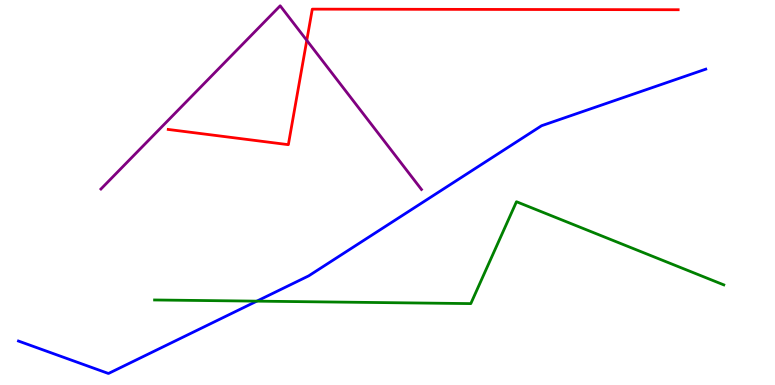[{'lines': ['blue', 'red'], 'intersections': []}, {'lines': ['green', 'red'], 'intersections': []}, {'lines': ['purple', 'red'], 'intersections': [{'x': 3.96, 'y': 8.95}]}, {'lines': ['blue', 'green'], 'intersections': [{'x': 3.31, 'y': 2.18}]}, {'lines': ['blue', 'purple'], 'intersections': []}, {'lines': ['green', 'purple'], 'intersections': []}]